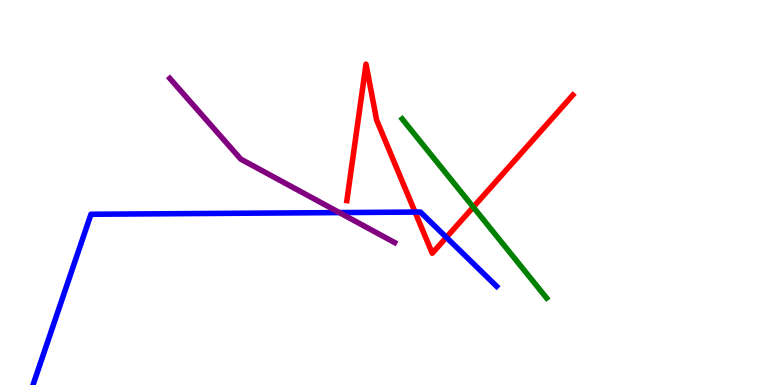[{'lines': ['blue', 'red'], 'intersections': [{'x': 5.36, 'y': 4.49}, {'x': 5.76, 'y': 3.83}]}, {'lines': ['green', 'red'], 'intersections': [{'x': 6.11, 'y': 4.62}]}, {'lines': ['purple', 'red'], 'intersections': []}, {'lines': ['blue', 'green'], 'intersections': []}, {'lines': ['blue', 'purple'], 'intersections': [{'x': 4.38, 'y': 4.48}]}, {'lines': ['green', 'purple'], 'intersections': []}]